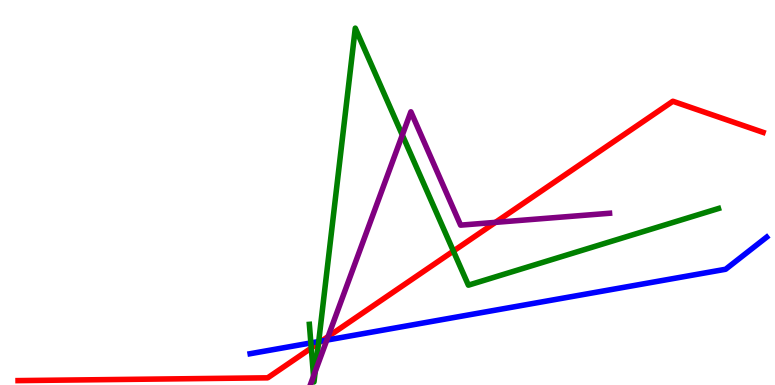[{'lines': ['blue', 'red'], 'intersections': [{'x': 4.15, 'y': 1.14}]}, {'lines': ['green', 'red'], 'intersections': [{'x': 4.02, 'y': 0.959}, {'x': 4.11, 'y': 1.09}, {'x': 5.85, 'y': 3.48}]}, {'lines': ['purple', 'red'], 'intersections': [{'x': 4.23, 'y': 1.26}, {'x': 6.39, 'y': 4.22}]}, {'lines': ['blue', 'green'], 'intersections': [{'x': 4.01, 'y': 1.09}, {'x': 4.11, 'y': 1.13}]}, {'lines': ['blue', 'purple'], 'intersections': [{'x': 4.22, 'y': 1.17}]}, {'lines': ['green', 'purple'], 'intersections': [{'x': 4.05, 'y': 0.23}, {'x': 4.07, 'y': 0.348}, {'x': 5.19, 'y': 6.49}]}]